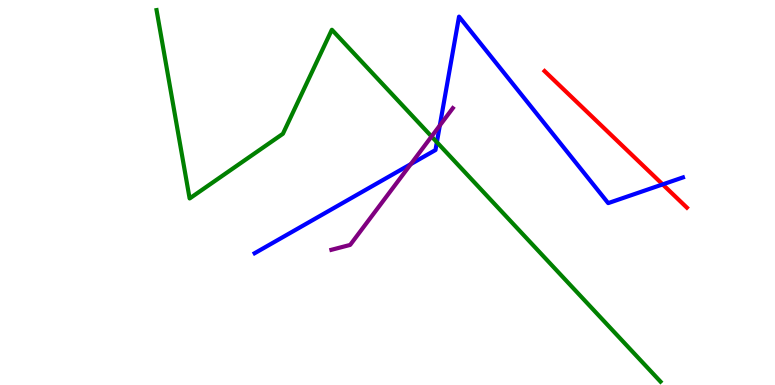[{'lines': ['blue', 'red'], 'intersections': [{'x': 8.55, 'y': 5.21}]}, {'lines': ['green', 'red'], 'intersections': []}, {'lines': ['purple', 'red'], 'intersections': []}, {'lines': ['blue', 'green'], 'intersections': [{'x': 5.64, 'y': 6.31}]}, {'lines': ['blue', 'purple'], 'intersections': [{'x': 5.3, 'y': 5.74}, {'x': 5.68, 'y': 6.74}]}, {'lines': ['green', 'purple'], 'intersections': [{'x': 5.57, 'y': 6.45}]}]